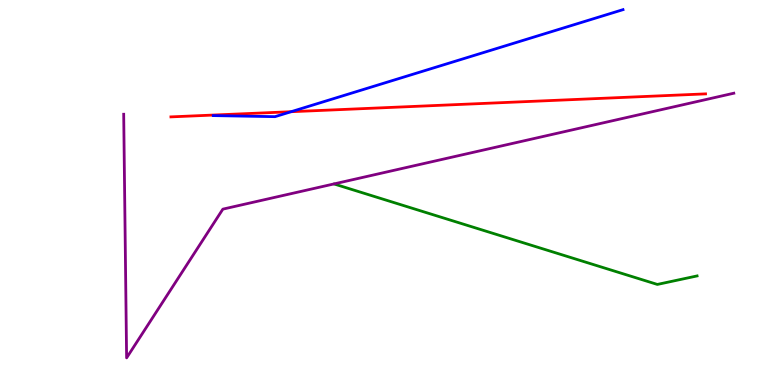[{'lines': ['blue', 'red'], 'intersections': [{'x': 3.76, 'y': 7.1}]}, {'lines': ['green', 'red'], 'intersections': []}, {'lines': ['purple', 'red'], 'intersections': []}, {'lines': ['blue', 'green'], 'intersections': []}, {'lines': ['blue', 'purple'], 'intersections': []}, {'lines': ['green', 'purple'], 'intersections': []}]